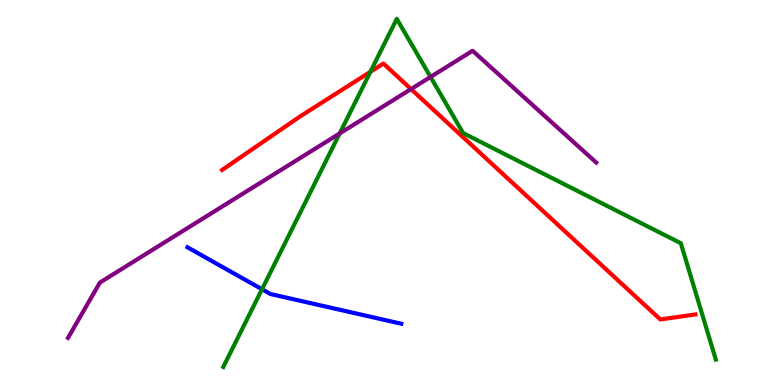[{'lines': ['blue', 'red'], 'intersections': []}, {'lines': ['green', 'red'], 'intersections': [{'x': 4.78, 'y': 8.13}]}, {'lines': ['purple', 'red'], 'intersections': [{'x': 5.3, 'y': 7.69}]}, {'lines': ['blue', 'green'], 'intersections': [{'x': 3.38, 'y': 2.49}]}, {'lines': ['blue', 'purple'], 'intersections': []}, {'lines': ['green', 'purple'], 'intersections': [{'x': 4.38, 'y': 6.53}, {'x': 5.56, 'y': 8.0}]}]